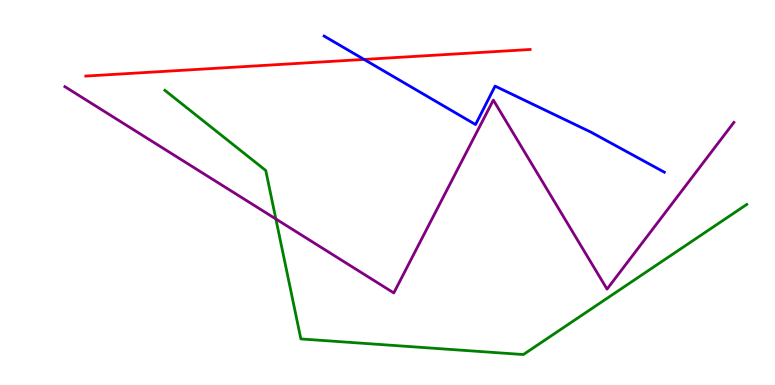[{'lines': ['blue', 'red'], 'intersections': [{'x': 4.7, 'y': 8.46}]}, {'lines': ['green', 'red'], 'intersections': []}, {'lines': ['purple', 'red'], 'intersections': []}, {'lines': ['blue', 'green'], 'intersections': []}, {'lines': ['blue', 'purple'], 'intersections': []}, {'lines': ['green', 'purple'], 'intersections': [{'x': 3.56, 'y': 4.31}]}]